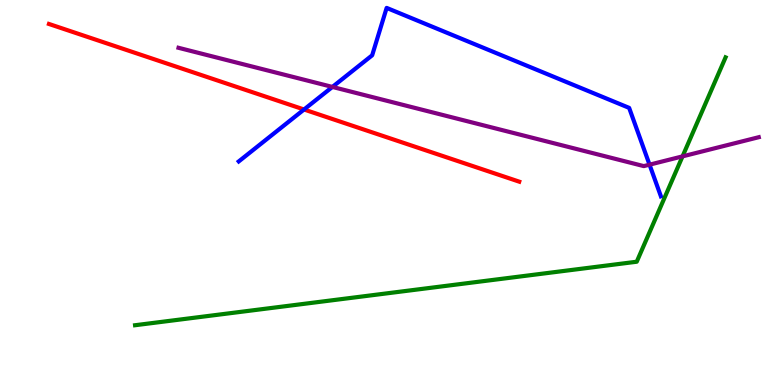[{'lines': ['blue', 'red'], 'intersections': [{'x': 3.92, 'y': 7.16}]}, {'lines': ['green', 'red'], 'intersections': []}, {'lines': ['purple', 'red'], 'intersections': []}, {'lines': ['blue', 'green'], 'intersections': []}, {'lines': ['blue', 'purple'], 'intersections': [{'x': 4.29, 'y': 7.74}, {'x': 8.38, 'y': 5.72}]}, {'lines': ['green', 'purple'], 'intersections': [{'x': 8.81, 'y': 5.94}]}]